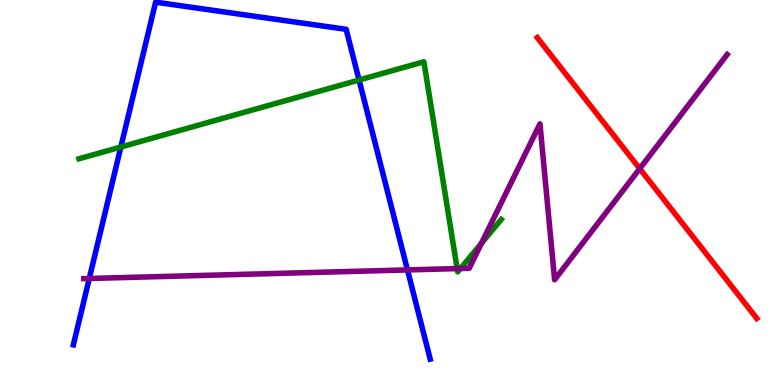[{'lines': ['blue', 'red'], 'intersections': []}, {'lines': ['green', 'red'], 'intersections': []}, {'lines': ['purple', 'red'], 'intersections': [{'x': 8.25, 'y': 5.62}]}, {'lines': ['blue', 'green'], 'intersections': [{'x': 1.56, 'y': 6.18}, {'x': 4.63, 'y': 7.92}]}, {'lines': ['blue', 'purple'], 'intersections': [{'x': 1.15, 'y': 2.77}, {'x': 5.26, 'y': 2.99}]}, {'lines': ['green', 'purple'], 'intersections': [{'x': 5.9, 'y': 3.02}, {'x': 5.94, 'y': 3.03}, {'x': 6.21, 'y': 3.68}]}]